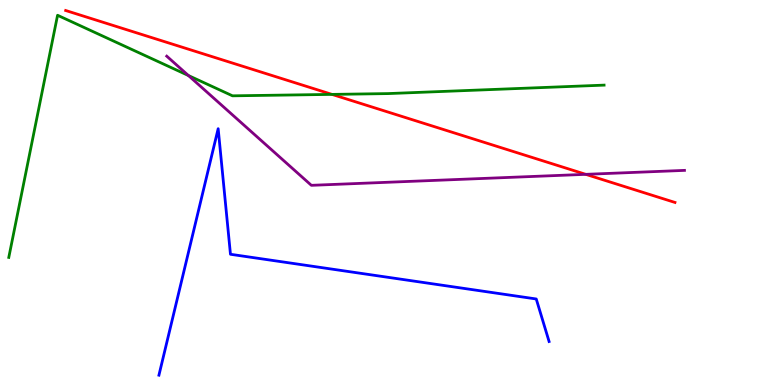[{'lines': ['blue', 'red'], 'intersections': []}, {'lines': ['green', 'red'], 'intersections': [{'x': 4.28, 'y': 7.55}]}, {'lines': ['purple', 'red'], 'intersections': [{'x': 7.56, 'y': 5.47}]}, {'lines': ['blue', 'green'], 'intersections': []}, {'lines': ['blue', 'purple'], 'intersections': []}, {'lines': ['green', 'purple'], 'intersections': [{'x': 2.43, 'y': 8.04}]}]